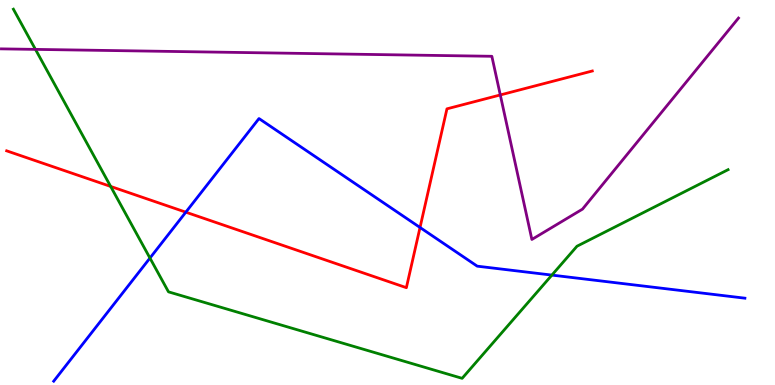[{'lines': ['blue', 'red'], 'intersections': [{'x': 2.4, 'y': 4.49}, {'x': 5.42, 'y': 4.09}]}, {'lines': ['green', 'red'], 'intersections': [{'x': 1.43, 'y': 5.16}]}, {'lines': ['purple', 'red'], 'intersections': [{'x': 6.46, 'y': 7.53}]}, {'lines': ['blue', 'green'], 'intersections': [{'x': 1.93, 'y': 3.3}, {'x': 7.12, 'y': 2.85}]}, {'lines': ['blue', 'purple'], 'intersections': []}, {'lines': ['green', 'purple'], 'intersections': [{'x': 0.457, 'y': 8.72}]}]